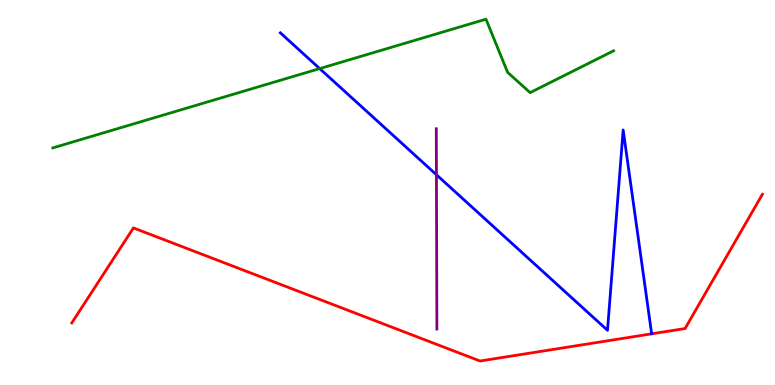[{'lines': ['blue', 'red'], 'intersections': []}, {'lines': ['green', 'red'], 'intersections': []}, {'lines': ['purple', 'red'], 'intersections': []}, {'lines': ['blue', 'green'], 'intersections': [{'x': 4.12, 'y': 8.22}]}, {'lines': ['blue', 'purple'], 'intersections': [{'x': 5.63, 'y': 5.46}]}, {'lines': ['green', 'purple'], 'intersections': []}]